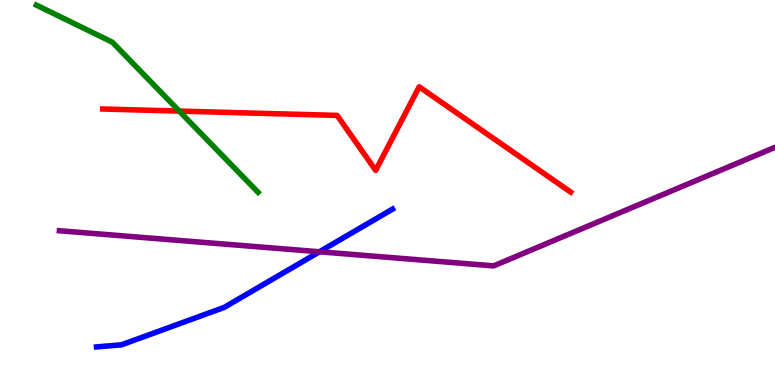[{'lines': ['blue', 'red'], 'intersections': []}, {'lines': ['green', 'red'], 'intersections': [{'x': 2.31, 'y': 7.11}]}, {'lines': ['purple', 'red'], 'intersections': []}, {'lines': ['blue', 'green'], 'intersections': []}, {'lines': ['blue', 'purple'], 'intersections': [{'x': 4.12, 'y': 3.46}]}, {'lines': ['green', 'purple'], 'intersections': []}]